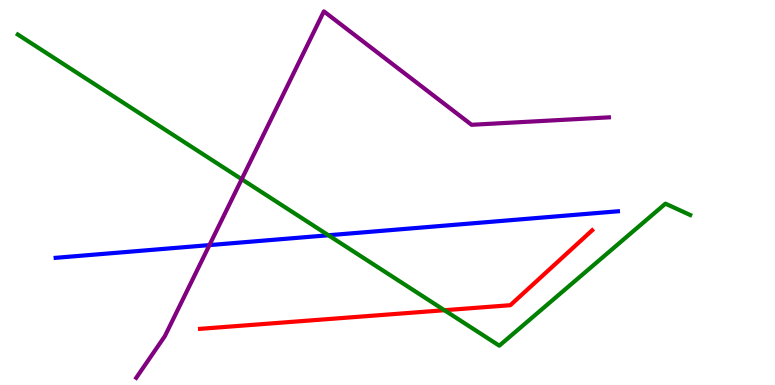[{'lines': ['blue', 'red'], 'intersections': []}, {'lines': ['green', 'red'], 'intersections': [{'x': 5.73, 'y': 1.94}]}, {'lines': ['purple', 'red'], 'intersections': []}, {'lines': ['blue', 'green'], 'intersections': [{'x': 4.24, 'y': 3.89}]}, {'lines': ['blue', 'purple'], 'intersections': [{'x': 2.7, 'y': 3.63}]}, {'lines': ['green', 'purple'], 'intersections': [{'x': 3.12, 'y': 5.34}]}]